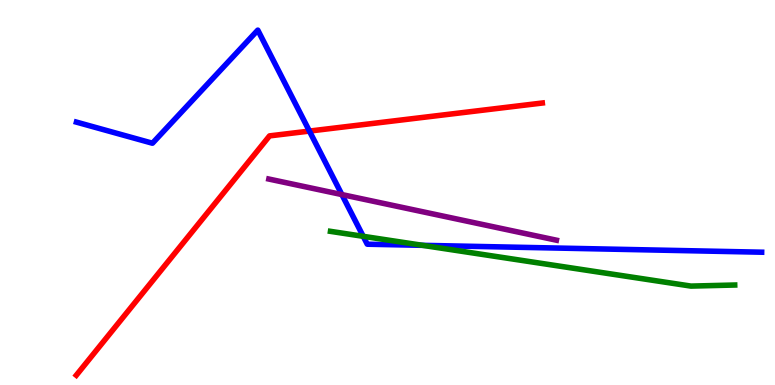[{'lines': ['blue', 'red'], 'intersections': [{'x': 3.99, 'y': 6.6}]}, {'lines': ['green', 'red'], 'intersections': []}, {'lines': ['purple', 'red'], 'intersections': []}, {'lines': ['blue', 'green'], 'intersections': [{'x': 4.69, 'y': 3.86}, {'x': 5.45, 'y': 3.63}]}, {'lines': ['blue', 'purple'], 'intersections': [{'x': 4.41, 'y': 4.95}]}, {'lines': ['green', 'purple'], 'intersections': []}]